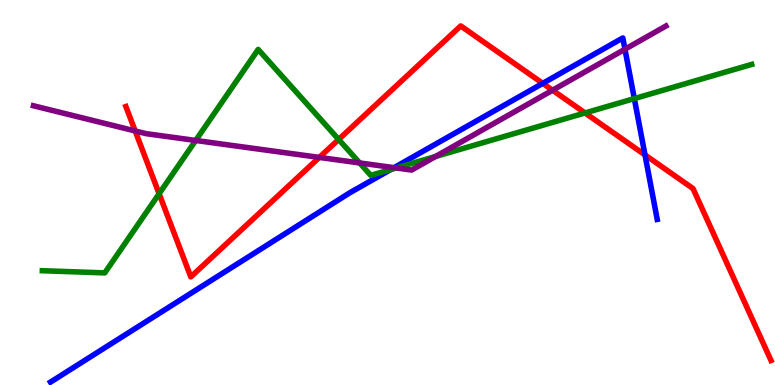[{'lines': ['blue', 'red'], 'intersections': [{'x': 7.0, 'y': 7.83}, {'x': 8.32, 'y': 5.98}]}, {'lines': ['green', 'red'], 'intersections': [{'x': 2.05, 'y': 4.97}, {'x': 4.37, 'y': 6.38}, {'x': 7.55, 'y': 7.07}]}, {'lines': ['purple', 'red'], 'intersections': [{'x': 1.74, 'y': 6.6}, {'x': 4.12, 'y': 5.91}, {'x': 7.13, 'y': 7.66}]}, {'lines': ['blue', 'green'], 'intersections': [{'x': 5.04, 'y': 5.6}, {'x': 8.18, 'y': 7.44}]}, {'lines': ['blue', 'purple'], 'intersections': [{'x': 5.08, 'y': 5.65}, {'x': 8.06, 'y': 8.72}]}, {'lines': ['green', 'purple'], 'intersections': [{'x': 2.53, 'y': 6.35}, {'x': 4.64, 'y': 5.77}, {'x': 5.11, 'y': 5.64}, {'x': 5.62, 'y': 5.94}]}]